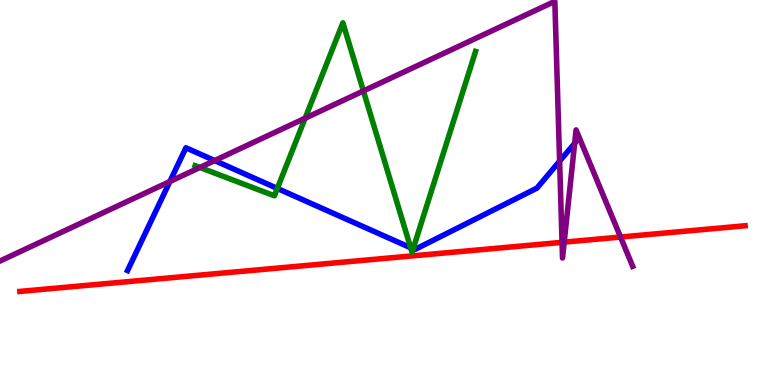[{'lines': ['blue', 'red'], 'intersections': []}, {'lines': ['green', 'red'], 'intersections': []}, {'lines': ['purple', 'red'], 'intersections': [{'x': 7.25, 'y': 3.71}, {'x': 7.28, 'y': 3.71}, {'x': 8.01, 'y': 3.84}]}, {'lines': ['blue', 'green'], 'intersections': [{'x': 3.58, 'y': 5.11}, {'x': 5.3, 'y': 3.57}, {'x': 5.33, 'y': 3.54}]}, {'lines': ['blue', 'purple'], 'intersections': [{'x': 2.19, 'y': 5.29}, {'x': 2.77, 'y': 5.83}, {'x': 7.22, 'y': 5.81}, {'x': 7.41, 'y': 6.28}]}, {'lines': ['green', 'purple'], 'intersections': [{'x': 2.58, 'y': 5.65}, {'x': 3.94, 'y': 6.93}, {'x': 4.69, 'y': 7.64}]}]